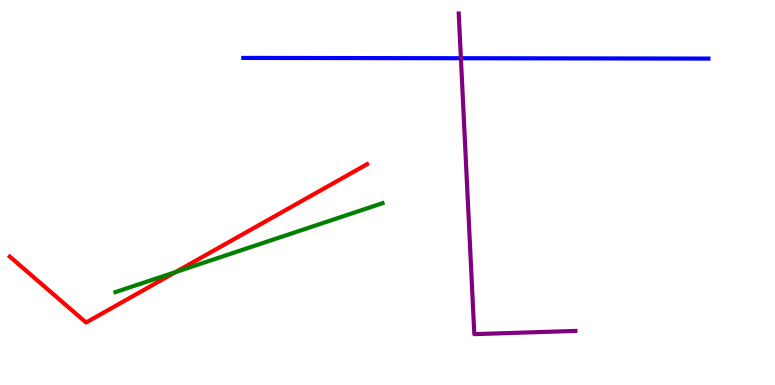[{'lines': ['blue', 'red'], 'intersections': []}, {'lines': ['green', 'red'], 'intersections': [{'x': 2.27, 'y': 2.93}]}, {'lines': ['purple', 'red'], 'intersections': []}, {'lines': ['blue', 'green'], 'intersections': []}, {'lines': ['blue', 'purple'], 'intersections': [{'x': 5.95, 'y': 8.49}]}, {'lines': ['green', 'purple'], 'intersections': []}]